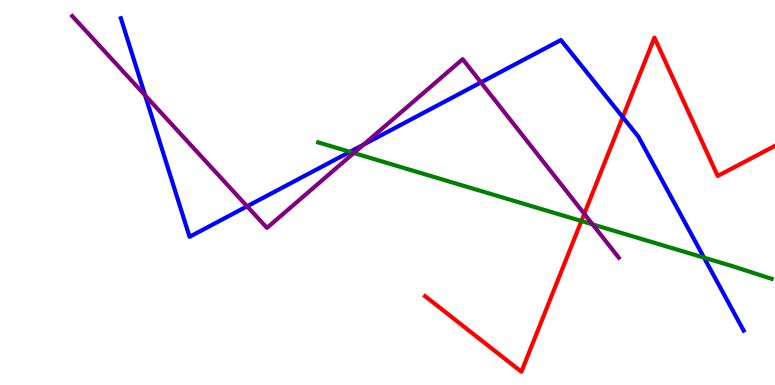[{'lines': ['blue', 'red'], 'intersections': [{'x': 8.04, 'y': 6.96}]}, {'lines': ['green', 'red'], 'intersections': [{'x': 7.5, 'y': 4.26}]}, {'lines': ['purple', 'red'], 'intersections': [{'x': 7.54, 'y': 4.45}]}, {'lines': ['blue', 'green'], 'intersections': [{'x': 4.51, 'y': 6.06}, {'x': 9.08, 'y': 3.31}]}, {'lines': ['blue', 'purple'], 'intersections': [{'x': 1.87, 'y': 7.52}, {'x': 3.19, 'y': 4.64}, {'x': 4.69, 'y': 6.24}, {'x': 6.21, 'y': 7.86}]}, {'lines': ['green', 'purple'], 'intersections': [{'x': 4.57, 'y': 6.03}, {'x': 7.65, 'y': 4.17}]}]